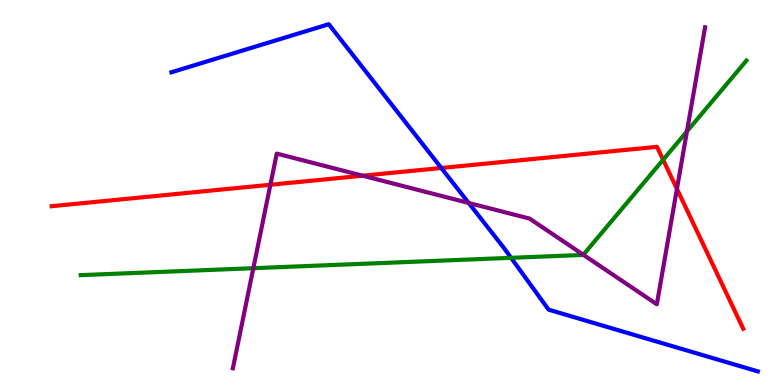[{'lines': ['blue', 'red'], 'intersections': [{'x': 5.69, 'y': 5.64}]}, {'lines': ['green', 'red'], 'intersections': [{'x': 8.56, 'y': 5.85}]}, {'lines': ['purple', 'red'], 'intersections': [{'x': 3.49, 'y': 5.2}, {'x': 4.68, 'y': 5.44}, {'x': 8.73, 'y': 5.09}]}, {'lines': ['blue', 'green'], 'intersections': [{'x': 6.59, 'y': 3.3}]}, {'lines': ['blue', 'purple'], 'intersections': [{'x': 6.05, 'y': 4.73}]}, {'lines': ['green', 'purple'], 'intersections': [{'x': 3.27, 'y': 3.03}, {'x': 7.53, 'y': 3.38}, {'x': 8.86, 'y': 6.59}]}]